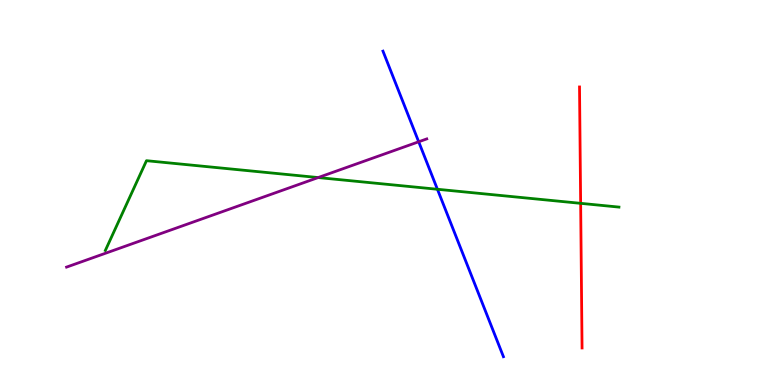[{'lines': ['blue', 'red'], 'intersections': []}, {'lines': ['green', 'red'], 'intersections': [{'x': 7.49, 'y': 4.72}]}, {'lines': ['purple', 'red'], 'intersections': []}, {'lines': ['blue', 'green'], 'intersections': [{'x': 5.64, 'y': 5.08}]}, {'lines': ['blue', 'purple'], 'intersections': [{'x': 5.4, 'y': 6.32}]}, {'lines': ['green', 'purple'], 'intersections': [{'x': 4.11, 'y': 5.39}]}]